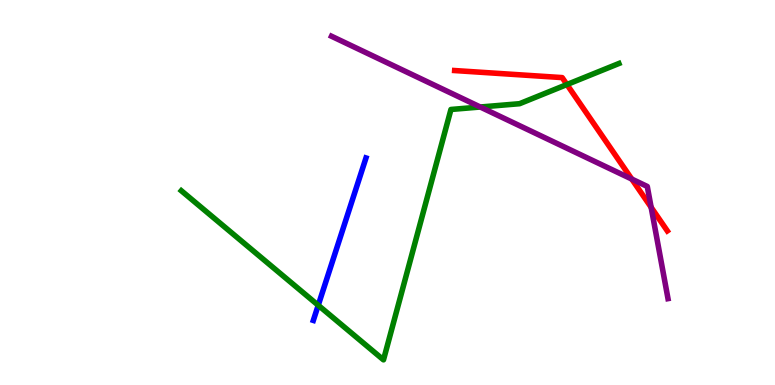[{'lines': ['blue', 'red'], 'intersections': []}, {'lines': ['green', 'red'], 'intersections': [{'x': 7.32, 'y': 7.8}]}, {'lines': ['purple', 'red'], 'intersections': [{'x': 8.15, 'y': 5.35}, {'x': 8.4, 'y': 4.62}]}, {'lines': ['blue', 'green'], 'intersections': [{'x': 4.11, 'y': 2.07}]}, {'lines': ['blue', 'purple'], 'intersections': []}, {'lines': ['green', 'purple'], 'intersections': [{'x': 6.2, 'y': 7.22}]}]